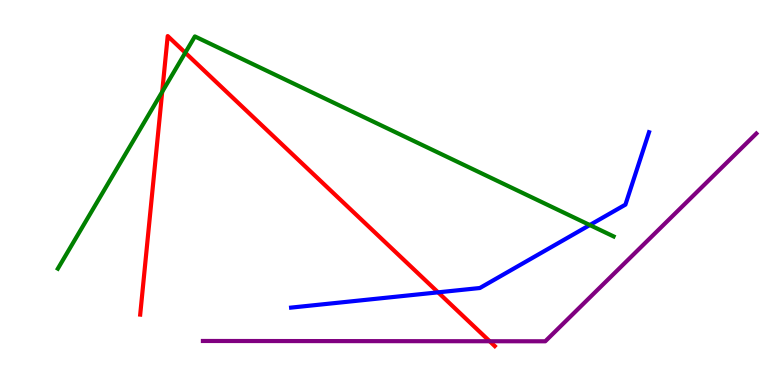[{'lines': ['blue', 'red'], 'intersections': [{'x': 5.65, 'y': 2.41}]}, {'lines': ['green', 'red'], 'intersections': [{'x': 2.09, 'y': 7.62}, {'x': 2.39, 'y': 8.63}]}, {'lines': ['purple', 'red'], 'intersections': [{'x': 6.32, 'y': 1.14}]}, {'lines': ['blue', 'green'], 'intersections': [{'x': 7.61, 'y': 4.15}]}, {'lines': ['blue', 'purple'], 'intersections': []}, {'lines': ['green', 'purple'], 'intersections': []}]